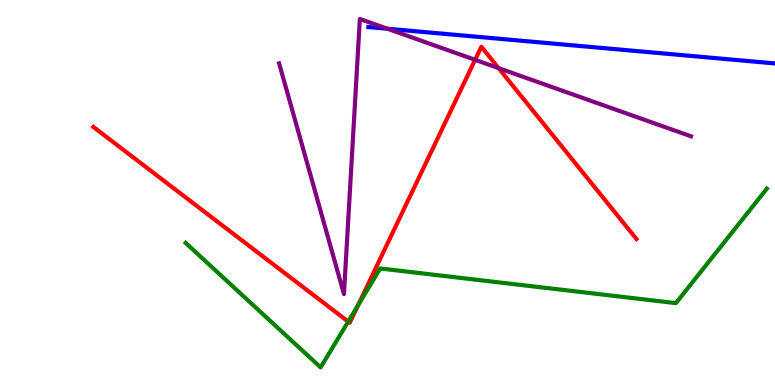[{'lines': ['blue', 'red'], 'intersections': []}, {'lines': ['green', 'red'], 'intersections': [{'x': 4.49, 'y': 1.65}, {'x': 4.62, 'y': 2.07}]}, {'lines': ['purple', 'red'], 'intersections': [{'x': 6.13, 'y': 8.45}, {'x': 6.43, 'y': 8.23}]}, {'lines': ['blue', 'green'], 'intersections': []}, {'lines': ['blue', 'purple'], 'intersections': [{'x': 5.0, 'y': 9.25}]}, {'lines': ['green', 'purple'], 'intersections': []}]